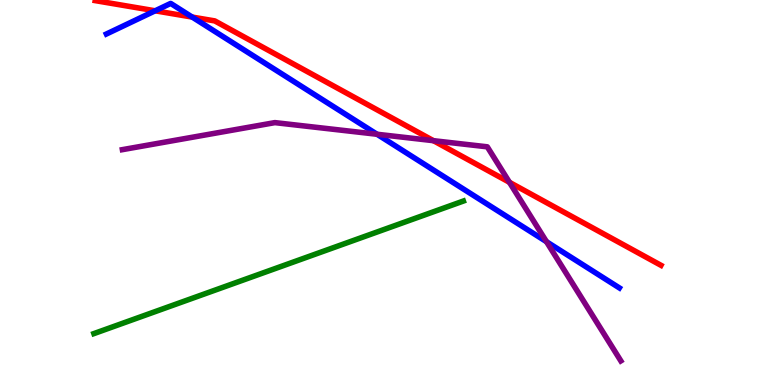[{'lines': ['blue', 'red'], 'intersections': [{'x': 2.0, 'y': 9.72}, {'x': 2.48, 'y': 9.56}]}, {'lines': ['green', 'red'], 'intersections': []}, {'lines': ['purple', 'red'], 'intersections': [{'x': 5.59, 'y': 6.35}, {'x': 6.57, 'y': 5.26}]}, {'lines': ['blue', 'green'], 'intersections': []}, {'lines': ['blue', 'purple'], 'intersections': [{'x': 4.86, 'y': 6.51}, {'x': 7.05, 'y': 3.72}]}, {'lines': ['green', 'purple'], 'intersections': []}]